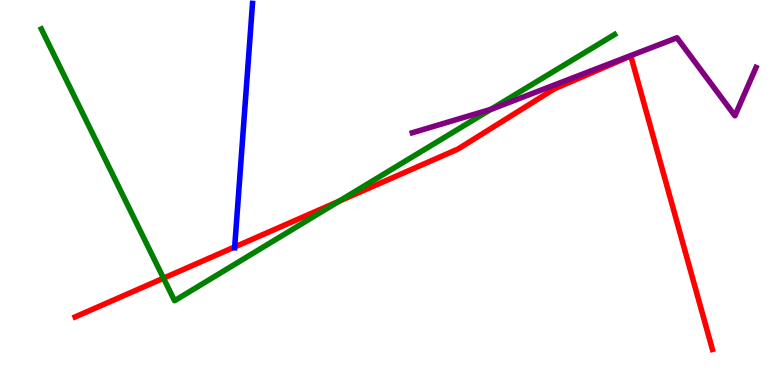[{'lines': ['blue', 'red'], 'intersections': [{'x': 3.03, 'y': 3.59}]}, {'lines': ['green', 'red'], 'intersections': [{'x': 2.11, 'y': 2.77}, {'x': 4.37, 'y': 4.77}]}, {'lines': ['purple', 'red'], 'intersections': []}, {'lines': ['blue', 'green'], 'intersections': []}, {'lines': ['blue', 'purple'], 'intersections': []}, {'lines': ['green', 'purple'], 'intersections': [{'x': 6.33, 'y': 7.16}]}]